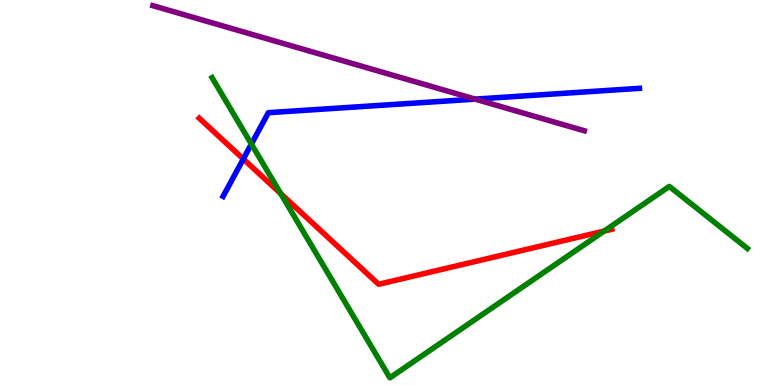[{'lines': ['blue', 'red'], 'intersections': [{'x': 3.14, 'y': 5.87}]}, {'lines': ['green', 'red'], 'intersections': [{'x': 3.62, 'y': 4.97}, {'x': 7.8, 'y': 4.0}]}, {'lines': ['purple', 'red'], 'intersections': []}, {'lines': ['blue', 'green'], 'intersections': [{'x': 3.24, 'y': 6.26}]}, {'lines': ['blue', 'purple'], 'intersections': [{'x': 6.13, 'y': 7.43}]}, {'lines': ['green', 'purple'], 'intersections': []}]